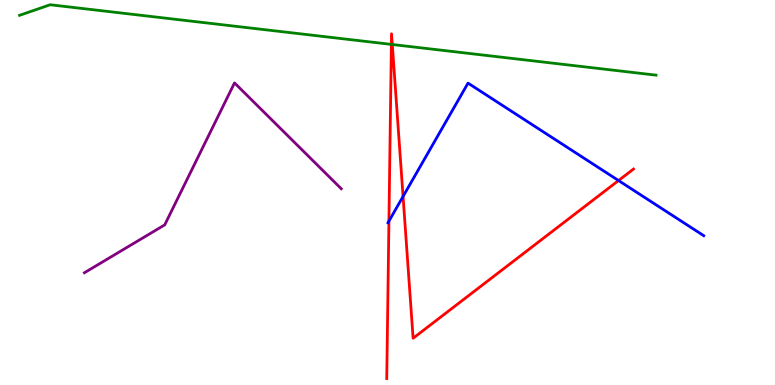[{'lines': ['blue', 'red'], 'intersections': [{'x': 5.02, 'y': 4.26}, {'x': 5.2, 'y': 4.9}, {'x': 7.98, 'y': 5.31}]}, {'lines': ['green', 'red'], 'intersections': [{'x': 5.05, 'y': 8.85}, {'x': 5.06, 'y': 8.84}]}, {'lines': ['purple', 'red'], 'intersections': []}, {'lines': ['blue', 'green'], 'intersections': []}, {'lines': ['blue', 'purple'], 'intersections': []}, {'lines': ['green', 'purple'], 'intersections': []}]